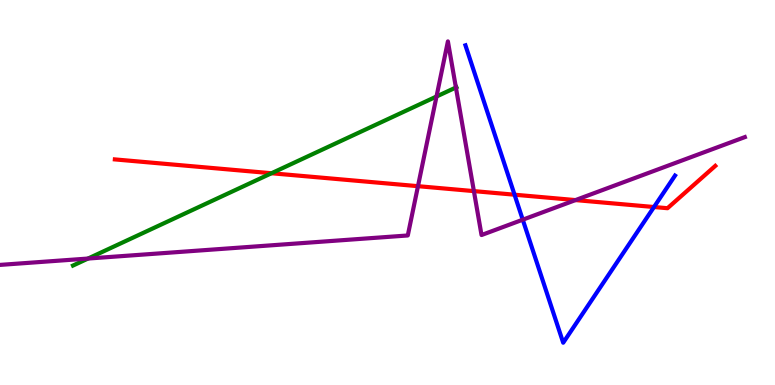[{'lines': ['blue', 'red'], 'intersections': [{'x': 6.64, 'y': 4.94}, {'x': 8.44, 'y': 4.62}]}, {'lines': ['green', 'red'], 'intersections': [{'x': 3.5, 'y': 5.5}]}, {'lines': ['purple', 'red'], 'intersections': [{'x': 5.39, 'y': 5.16}, {'x': 6.11, 'y': 5.04}, {'x': 7.43, 'y': 4.8}]}, {'lines': ['blue', 'green'], 'intersections': []}, {'lines': ['blue', 'purple'], 'intersections': [{'x': 6.75, 'y': 4.29}]}, {'lines': ['green', 'purple'], 'intersections': [{'x': 1.14, 'y': 3.28}, {'x': 5.63, 'y': 7.49}, {'x': 5.88, 'y': 7.73}]}]